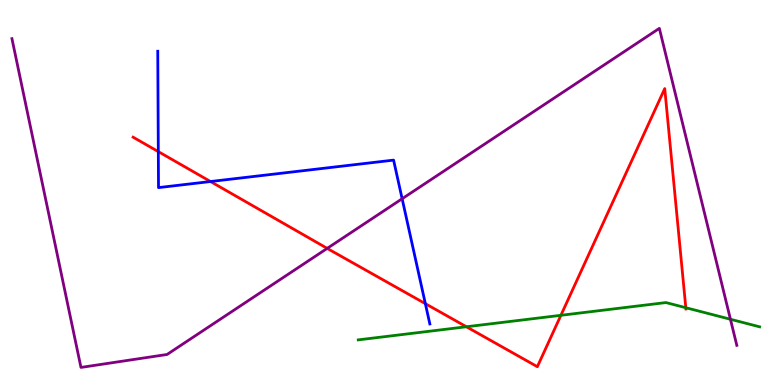[{'lines': ['blue', 'red'], 'intersections': [{'x': 2.04, 'y': 6.06}, {'x': 2.72, 'y': 5.29}, {'x': 5.49, 'y': 2.11}]}, {'lines': ['green', 'red'], 'intersections': [{'x': 6.02, 'y': 1.51}, {'x': 7.24, 'y': 1.81}, {'x': 8.85, 'y': 2.01}]}, {'lines': ['purple', 'red'], 'intersections': [{'x': 4.22, 'y': 3.55}]}, {'lines': ['blue', 'green'], 'intersections': []}, {'lines': ['blue', 'purple'], 'intersections': [{'x': 5.19, 'y': 4.84}]}, {'lines': ['green', 'purple'], 'intersections': [{'x': 9.43, 'y': 1.71}]}]